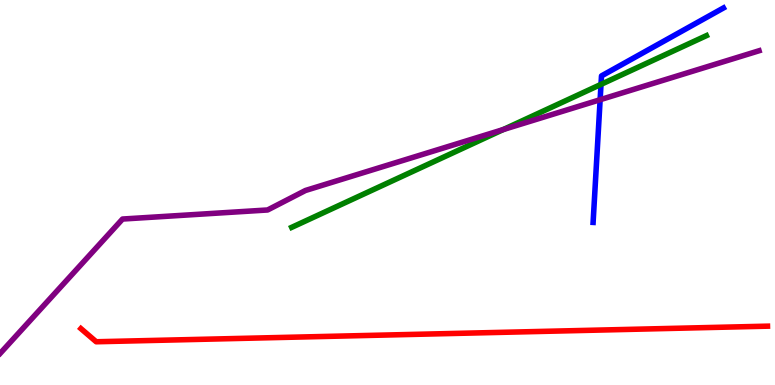[{'lines': ['blue', 'red'], 'intersections': []}, {'lines': ['green', 'red'], 'intersections': []}, {'lines': ['purple', 'red'], 'intersections': []}, {'lines': ['blue', 'green'], 'intersections': [{'x': 7.75, 'y': 7.81}]}, {'lines': ['blue', 'purple'], 'intersections': [{'x': 7.74, 'y': 7.41}]}, {'lines': ['green', 'purple'], 'intersections': [{'x': 6.49, 'y': 6.64}]}]